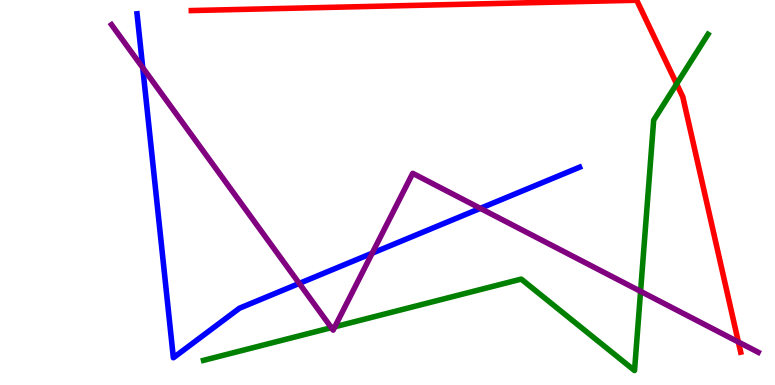[{'lines': ['blue', 'red'], 'intersections': []}, {'lines': ['green', 'red'], 'intersections': [{'x': 8.73, 'y': 7.82}]}, {'lines': ['purple', 'red'], 'intersections': [{'x': 9.53, 'y': 1.12}]}, {'lines': ['blue', 'green'], 'intersections': []}, {'lines': ['blue', 'purple'], 'intersections': [{'x': 1.84, 'y': 8.24}, {'x': 3.86, 'y': 2.64}, {'x': 4.8, 'y': 3.42}, {'x': 6.2, 'y': 4.59}]}, {'lines': ['green', 'purple'], 'intersections': [{'x': 4.28, 'y': 1.49}, {'x': 4.32, 'y': 1.51}, {'x': 8.27, 'y': 2.43}]}]